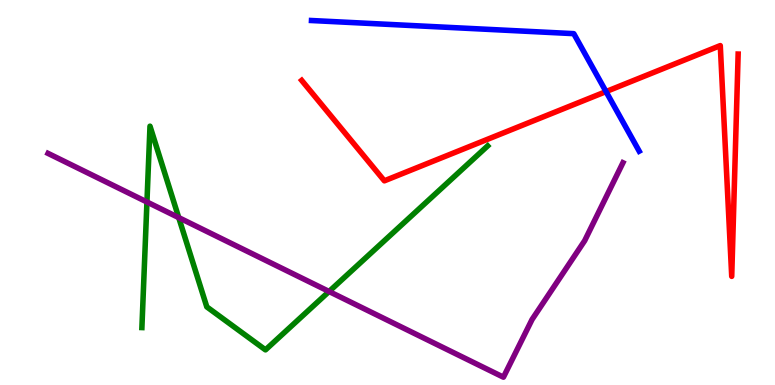[{'lines': ['blue', 'red'], 'intersections': [{'x': 7.82, 'y': 7.62}]}, {'lines': ['green', 'red'], 'intersections': []}, {'lines': ['purple', 'red'], 'intersections': []}, {'lines': ['blue', 'green'], 'intersections': []}, {'lines': ['blue', 'purple'], 'intersections': []}, {'lines': ['green', 'purple'], 'intersections': [{'x': 1.9, 'y': 4.75}, {'x': 2.31, 'y': 4.35}, {'x': 4.25, 'y': 2.43}]}]